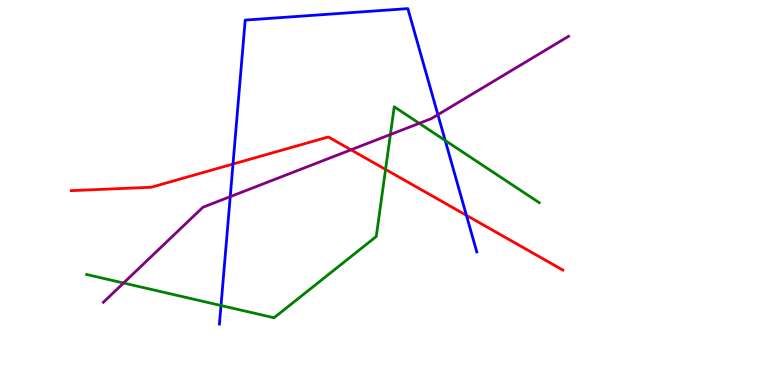[{'lines': ['blue', 'red'], 'intersections': [{'x': 3.01, 'y': 5.74}, {'x': 6.02, 'y': 4.41}]}, {'lines': ['green', 'red'], 'intersections': [{'x': 4.97, 'y': 5.6}]}, {'lines': ['purple', 'red'], 'intersections': [{'x': 4.53, 'y': 6.11}]}, {'lines': ['blue', 'green'], 'intersections': [{'x': 2.85, 'y': 2.06}, {'x': 5.74, 'y': 6.35}]}, {'lines': ['blue', 'purple'], 'intersections': [{'x': 2.97, 'y': 4.89}, {'x': 5.65, 'y': 7.02}]}, {'lines': ['green', 'purple'], 'intersections': [{'x': 1.59, 'y': 2.65}, {'x': 5.04, 'y': 6.51}, {'x': 5.41, 'y': 6.8}]}]